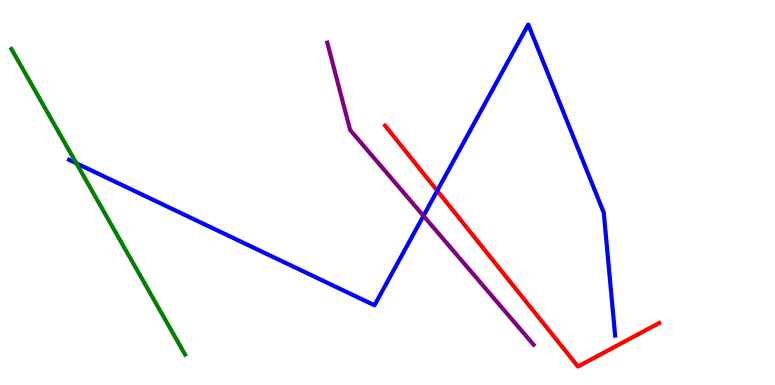[{'lines': ['blue', 'red'], 'intersections': [{'x': 5.64, 'y': 5.05}]}, {'lines': ['green', 'red'], 'intersections': []}, {'lines': ['purple', 'red'], 'intersections': []}, {'lines': ['blue', 'green'], 'intersections': [{'x': 0.986, 'y': 5.76}]}, {'lines': ['blue', 'purple'], 'intersections': [{'x': 5.46, 'y': 4.39}]}, {'lines': ['green', 'purple'], 'intersections': []}]